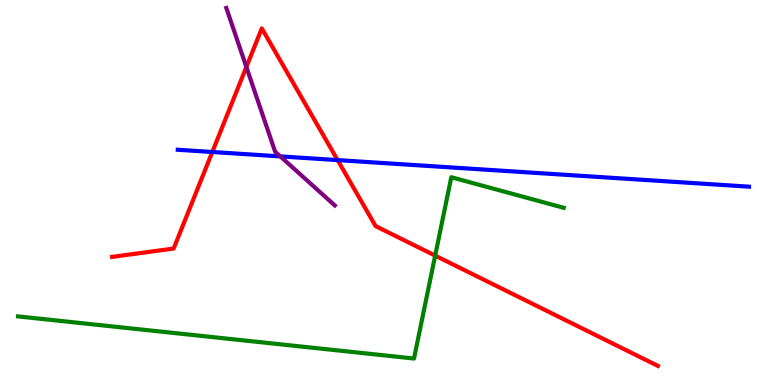[{'lines': ['blue', 'red'], 'intersections': [{'x': 2.74, 'y': 6.05}, {'x': 4.36, 'y': 5.84}]}, {'lines': ['green', 'red'], 'intersections': [{'x': 5.62, 'y': 3.36}]}, {'lines': ['purple', 'red'], 'intersections': [{'x': 3.18, 'y': 8.26}]}, {'lines': ['blue', 'green'], 'intersections': []}, {'lines': ['blue', 'purple'], 'intersections': [{'x': 3.62, 'y': 5.94}]}, {'lines': ['green', 'purple'], 'intersections': []}]